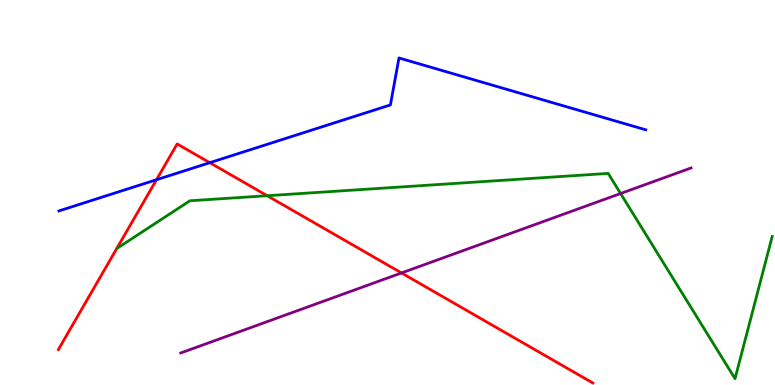[{'lines': ['blue', 'red'], 'intersections': [{'x': 2.02, 'y': 5.33}, {'x': 2.71, 'y': 5.77}]}, {'lines': ['green', 'red'], 'intersections': [{'x': 3.45, 'y': 4.92}]}, {'lines': ['purple', 'red'], 'intersections': [{'x': 5.18, 'y': 2.91}]}, {'lines': ['blue', 'green'], 'intersections': []}, {'lines': ['blue', 'purple'], 'intersections': []}, {'lines': ['green', 'purple'], 'intersections': [{'x': 8.01, 'y': 4.97}]}]